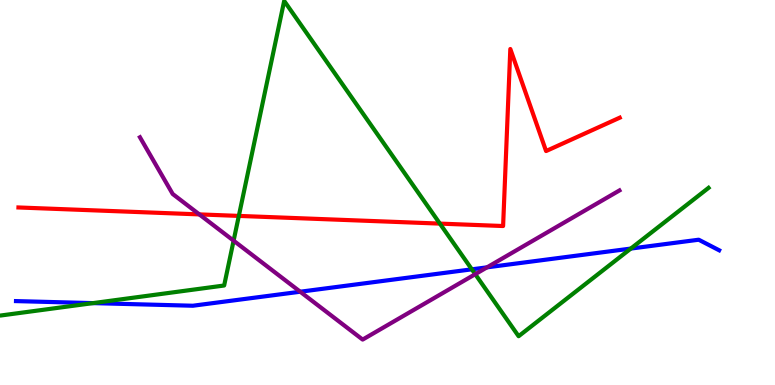[{'lines': ['blue', 'red'], 'intersections': []}, {'lines': ['green', 'red'], 'intersections': [{'x': 3.08, 'y': 4.39}, {'x': 5.68, 'y': 4.19}]}, {'lines': ['purple', 'red'], 'intersections': [{'x': 2.57, 'y': 4.43}]}, {'lines': ['blue', 'green'], 'intersections': [{'x': 1.2, 'y': 2.13}, {'x': 6.09, 'y': 3.0}, {'x': 8.14, 'y': 3.54}]}, {'lines': ['blue', 'purple'], 'intersections': [{'x': 3.87, 'y': 2.42}, {'x': 6.28, 'y': 3.06}]}, {'lines': ['green', 'purple'], 'intersections': [{'x': 3.01, 'y': 3.75}, {'x': 6.13, 'y': 2.88}]}]